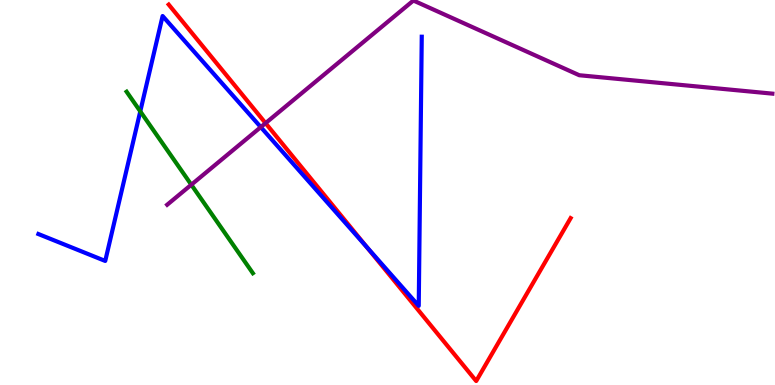[{'lines': ['blue', 'red'], 'intersections': [{'x': 4.73, 'y': 3.58}]}, {'lines': ['green', 'red'], 'intersections': []}, {'lines': ['purple', 'red'], 'intersections': [{'x': 3.43, 'y': 6.8}]}, {'lines': ['blue', 'green'], 'intersections': [{'x': 1.81, 'y': 7.11}]}, {'lines': ['blue', 'purple'], 'intersections': [{'x': 3.36, 'y': 6.7}]}, {'lines': ['green', 'purple'], 'intersections': [{'x': 2.47, 'y': 5.2}]}]